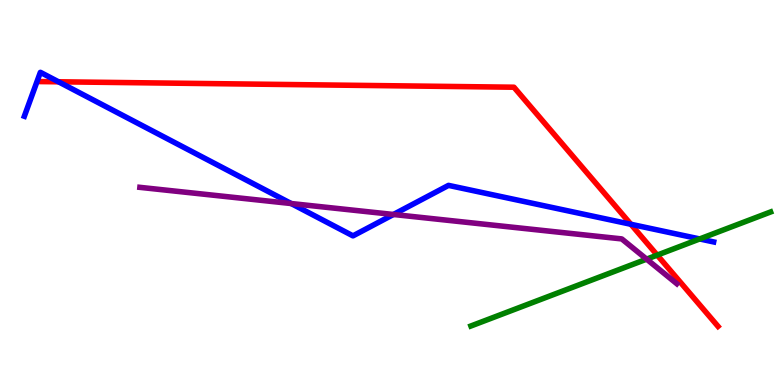[{'lines': ['blue', 'red'], 'intersections': [{'x': 0.755, 'y': 7.88}, {'x': 8.14, 'y': 4.17}]}, {'lines': ['green', 'red'], 'intersections': [{'x': 8.48, 'y': 3.37}]}, {'lines': ['purple', 'red'], 'intersections': []}, {'lines': ['blue', 'green'], 'intersections': [{'x': 9.03, 'y': 3.79}]}, {'lines': ['blue', 'purple'], 'intersections': [{'x': 3.76, 'y': 4.71}, {'x': 5.08, 'y': 4.43}]}, {'lines': ['green', 'purple'], 'intersections': [{'x': 8.34, 'y': 3.27}]}]